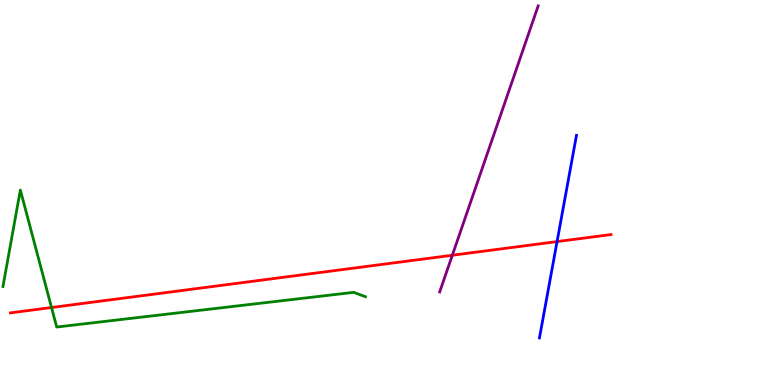[{'lines': ['blue', 'red'], 'intersections': [{'x': 7.19, 'y': 3.72}]}, {'lines': ['green', 'red'], 'intersections': [{'x': 0.665, 'y': 2.01}]}, {'lines': ['purple', 'red'], 'intersections': [{'x': 5.84, 'y': 3.37}]}, {'lines': ['blue', 'green'], 'intersections': []}, {'lines': ['blue', 'purple'], 'intersections': []}, {'lines': ['green', 'purple'], 'intersections': []}]